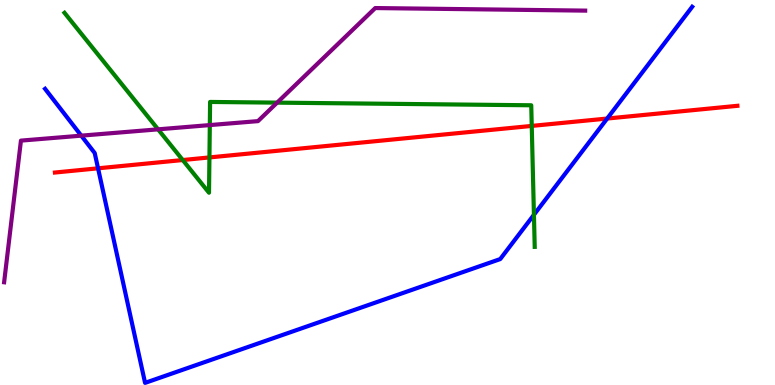[{'lines': ['blue', 'red'], 'intersections': [{'x': 1.27, 'y': 5.63}, {'x': 7.83, 'y': 6.92}]}, {'lines': ['green', 'red'], 'intersections': [{'x': 2.36, 'y': 5.84}, {'x': 2.7, 'y': 5.91}, {'x': 6.86, 'y': 6.73}]}, {'lines': ['purple', 'red'], 'intersections': []}, {'lines': ['blue', 'green'], 'intersections': [{'x': 6.89, 'y': 4.42}]}, {'lines': ['blue', 'purple'], 'intersections': [{'x': 1.05, 'y': 6.48}]}, {'lines': ['green', 'purple'], 'intersections': [{'x': 2.04, 'y': 6.64}, {'x': 2.71, 'y': 6.75}, {'x': 3.58, 'y': 7.33}]}]